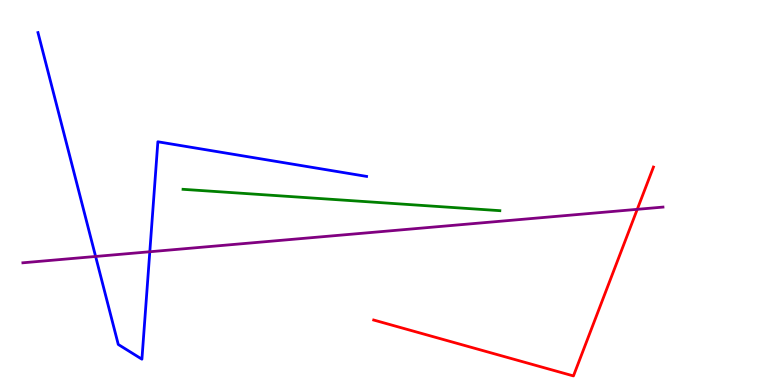[{'lines': ['blue', 'red'], 'intersections': []}, {'lines': ['green', 'red'], 'intersections': []}, {'lines': ['purple', 'red'], 'intersections': [{'x': 8.22, 'y': 4.56}]}, {'lines': ['blue', 'green'], 'intersections': []}, {'lines': ['blue', 'purple'], 'intersections': [{'x': 1.23, 'y': 3.34}, {'x': 1.93, 'y': 3.46}]}, {'lines': ['green', 'purple'], 'intersections': []}]